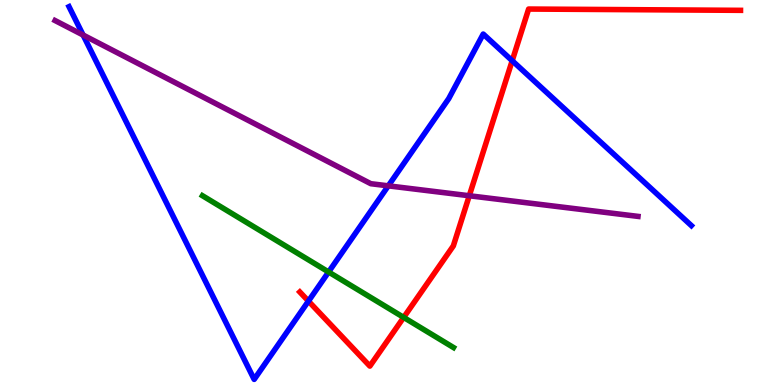[{'lines': ['blue', 'red'], 'intersections': [{'x': 3.98, 'y': 2.18}, {'x': 6.61, 'y': 8.42}]}, {'lines': ['green', 'red'], 'intersections': [{'x': 5.21, 'y': 1.76}]}, {'lines': ['purple', 'red'], 'intersections': [{'x': 6.06, 'y': 4.92}]}, {'lines': ['blue', 'green'], 'intersections': [{'x': 4.24, 'y': 2.94}]}, {'lines': ['blue', 'purple'], 'intersections': [{'x': 1.07, 'y': 9.09}, {'x': 5.01, 'y': 5.17}]}, {'lines': ['green', 'purple'], 'intersections': []}]